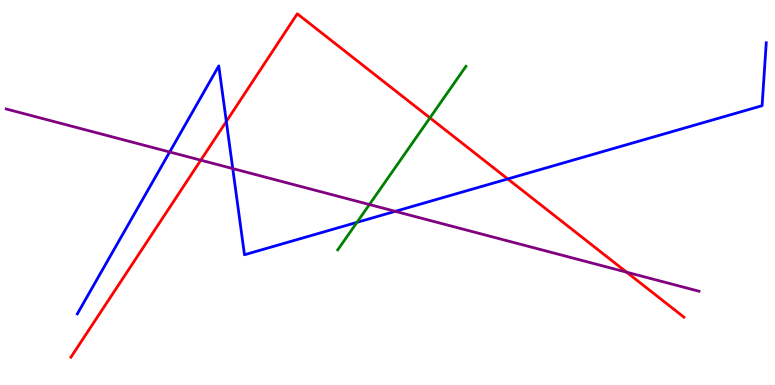[{'lines': ['blue', 'red'], 'intersections': [{'x': 2.92, 'y': 6.85}, {'x': 6.55, 'y': 5.35}]}, {'lines': ['green', 'red'], 'intersections': [{'x': 5.55, 'y': 6.94}]}, {'lines': ['purple', 'red'], 'intersections': [{'x': 2.59, 'y': 5.84}, {'x': 8.09, 'y': 2.93}]}, {'lines': ['blue', 'green'], 'intersections': [{'x': 4.61, 'y': 4.22}]}, {'lines': ['blue', 'purple'], 'intersections': [{'x': 2.19, 'y': 6.05}, {'x': 3.0, 'y': 5.62}, {'x': 5.1, 'y': 4.51}]}, {'lines': ['green', 'purple'], 'intersections': [{'x': 4.77, 'y': 4.69}]}]